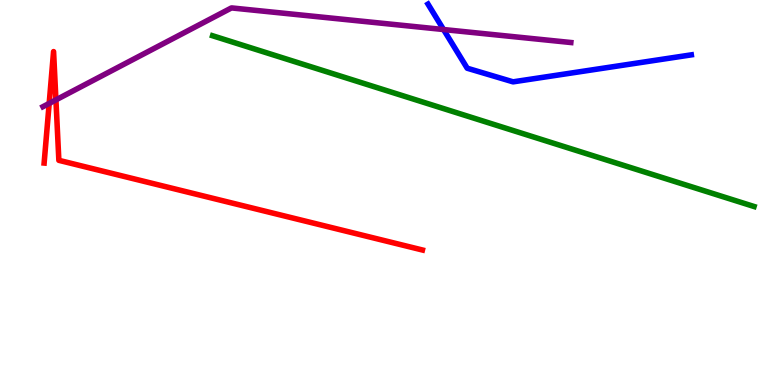[{'lines': ['blue', 'red'], 'intersections': []}, {'lines': ['green', 'red'], 'intersections': []}, {'lines': ['purple', 'red'], 'intersections': [{'x': 0.635, 'y': 7.31}, {'x': 0.722, 'y': 7.41}]}, {'lines': ['blue', 'green'], 'intersections': []}, {'lines': ['blue', 'purple'], 'intersections': [{'x': 5.72, 'y': 9.23}]}, {'lines': ['green', 'purple'], 'intersections': []}]